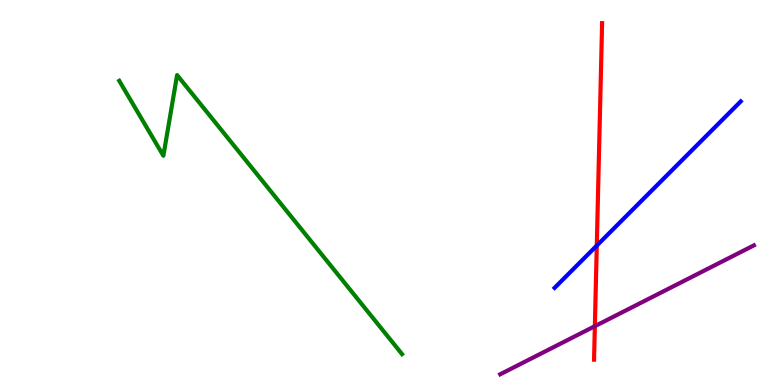[{'lines': ['blue', 'red'], 'intersections': [{'x': 7.7, 'y': 3.62}]}, {'lines': ['green', 'red'], 'intersections': []}, {'lines': ['purple', 'red'], 'intersections': [{'x': 7.68, 'y': 1.53}]}, {'lines': ['blue', 'green'], 'intersections': []}, {'lines': ['blue', 'purple'], 'intersections': []}, {'lines': ['green', 'purple'], 'intersections': []}]